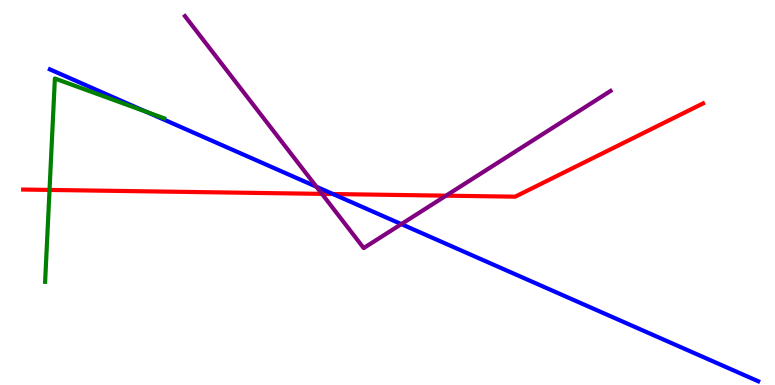[{'lines': ['blue', 'red'], 'intersections': [{'x': 4.3, 'y': 4.96}]}, {'lines': ['green', 'red'], 'intersections': [{'x': 0.639, 'y': 5.07}]}, {'lines': ['purple', 'red'], 'intersections': [{'x': 4.15, 'y': 4.96}, {'x': 5.75, 'y': 4.92}]}, {'lines': ['blue', 'green'], 'intersections': [{'x': 1.89, 'y': 7.1}]}, {'lines': ['blue', 'purple'], 'intersections': [{'x': 4.08, 'y': 5.15}, {'x': 5.18, 'y': 4.18}]}, {'lines': ['green', 'purple'], 'intersections': []}]